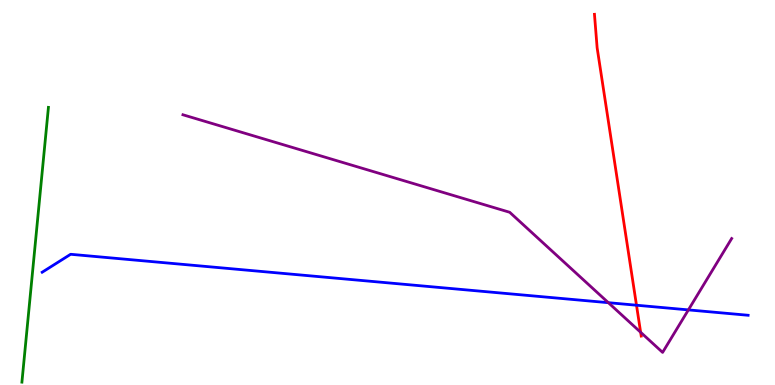[{'lines': ['blue', 'red'], 'intersections': [{'x': 8.21, 'y': 2.07}]}, {'lines': ['green', 'red'], 'intersections': []}, {'lines': ['purple', 'red'], 'intersections': [{'x': 8.27, 'y': 1.37}]}, {'lines': ['blue', 'green'], 'intersections': []}, {'lines': ['blue', 'purple'], 'intersections': [{'x': 7.85, 'y': 2.14}, {'x': 8.88, 'y': 1.95}]}, {'lines': ['green', 'purple'], 'intersections': []}]